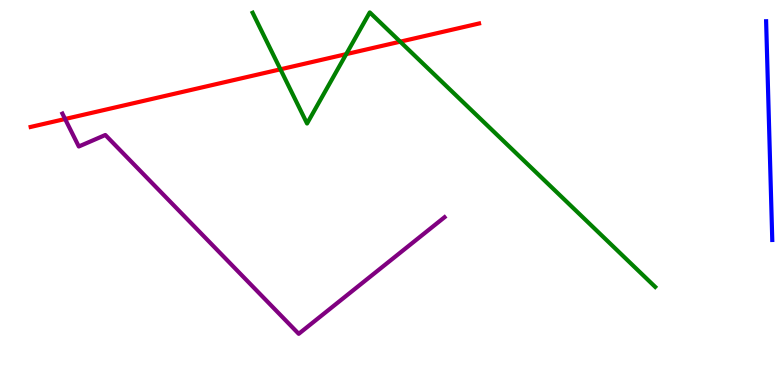[{'lines': ['blue', 'red'], 'intersections': []}, {'lines': ['green', 'red'], 'intersections': [{'x': 3.62, 'y': 8.2}, {'x': 4.47, 'y': 8.59}, {'x': 5.16, 'y': 8.92}]}, {'lines': ['purple', 'red'], 'intersections': [{'x': 0.84, 'y': 6.91}]}, {'lines': ['blue', 'green'], 'intersections': []}, {'lines': ['blue', 'purple'], 'intersections': []}, {'lines': ['green', 'purple'], 'intersections': []}]